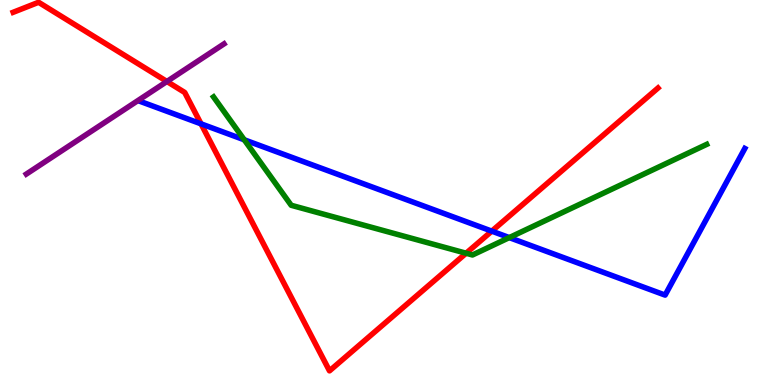[{'lines': ['blue', 'red'], 'intersections': [{'x': 2.59, 'y': 6.78}, {'x': 6.35, 'y': 4.0}]}, {'lines': ['green', 'red'], 'intersections': [{'x': 6.01, 'y': 3.42}]}, {'lines': ['purple', 'red'], 'intersections': [{'x': 2.15, 'y': 7.88}]}, {'lines': ['blue', 'green'], 'intersections': [{'x': 3.15, 'y': 6.37}, {'x': 6.57, 'y': 3.83}]}, {'lines': ['blue', 'purple'], 'intersections': []}, {'lines': ['green', 'purple'], 'intersections': []}]